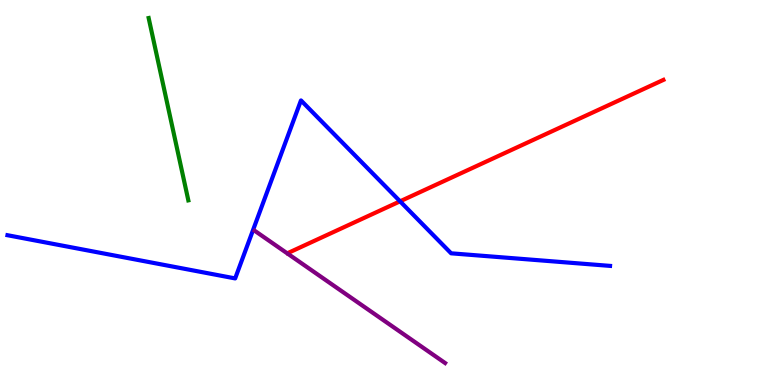[{'lines': ['blue', 'red'], 'intersections': [{'x': 5.16, 'y': 4.77}]}, {'lines': ['green', 'red'], 'intersections': []}, {'lines': ['purple', 'red'], 'intersections': []}, {'lines': ['blue', 'green'], 'intersections': []}, {'lines': ['blue', 'purple'], 'intersections': []}, {'lines': ['green', 'purple'], 'intersections': []}]